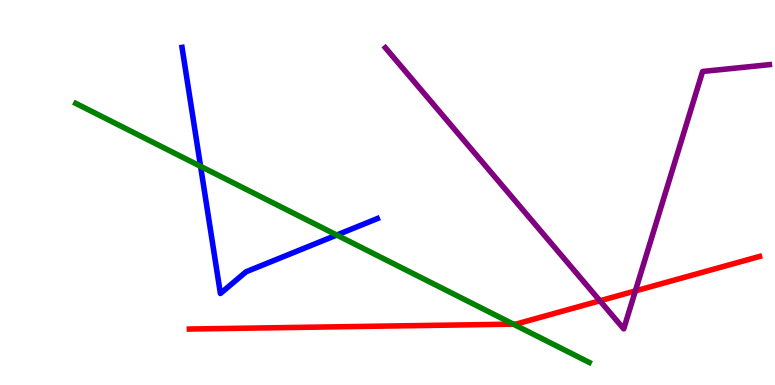[{'lines': ['blue', 'red'], 'intersections': []}, {'lines': ['green', 'red'], 'intersections': [{'x': 6.62, 'y': 1.58}]}, {'lines': ['purple', 'red'], 'intersections': [{'x': 7.74, 'y': 2.19}, {'x': 8.2, 'y': 2.44}]}, {'lines': ['blue', 'green'], 'intersections': [{'x': 2.59, 'y': 5.68}, {'x': 4.35, 'y': 3.9}]}, {'lines': ['blue', 'purple'], 'intersections': []}, {'lines': ['green', 'purple'], 'intersections': []}]